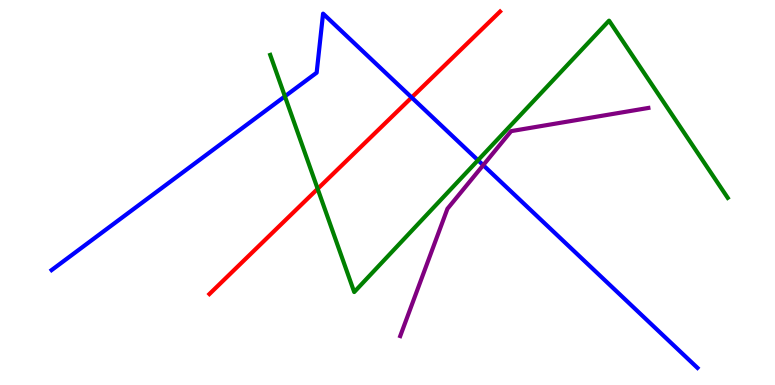[{'lines': ['blue', 'red'], 'intersections': [{'x': 5.31, 'y': 7.47}]}, {'lines': ['green', 'red'], 'intersections': [{'x': 4.1, 'y': 5.1}]}, {'lines': ['purple', 'red'], 'intersections': []}, {'lines': ['blue', 'green'], 'intersections': [{'x': 3.68, 'y': 7.5}, {'x': 6.17, 'y': 5.84}]}, {'lines': ['blue', 'purple'], 'intersections': [{'x': 6.24, 'y': 5.71}]}, {'lines': ['green', 'purple'], 'intersections': []}]